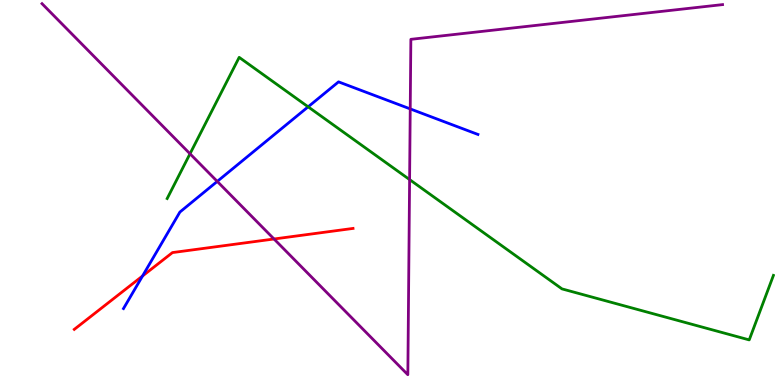[{'lines': ['blue', 'red'], 'intersections': [{'x': 1.84, 'y': 2.83}]}, {'lines': ['green', 'red'], 'intersections': []}, {'lines': ['purple', 'red'], 'intersections': [{'x': 3.54, 'y': 3.79}]}, {'lines': ['blue', 'green'], 'intersections': [{'x': 3.98, 'y': 7.23}]}, {'lines': ['blue', 'purple'], 'intersections': [{'x': 2.8, 'y': 5.29}, {'x': 5.29, 'y': 7.17}]}, {'lines': ['green', 'purple'], 'intersections': [{'x': 2.45, 'y': 6.01}, {'x': 5.29, 'y': 5.34}]}]